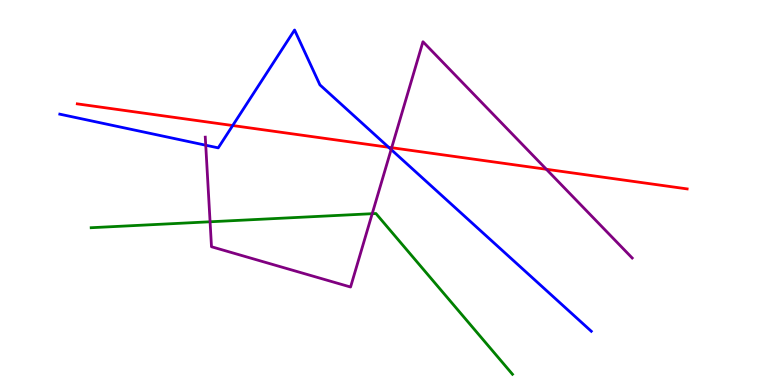[{'lines': ['blue', 'red'], 'intersections': [{'x': 3.0, 'y': 6.74}, {'x': 5.01, 'y': 6.17}]}, {'lines': ['green', 'red'], 'intersections': []}, {'lines': ['purple', 'red'], 'intersections': [{'x': 5.05, 'y': 6.16}, {'x': 7.05, 'y': 5.6}]}, {'lines': ['blue', 'green'], 'intersections': []}, {'lines': ['blue', 'purple'], 'intersections': [{'x': 2.65, 'y': 6.23}, {'x': 5.05, 'y': 6.12}]}, {'lines': ['green', 'purple'], 'intersections': [{'x': 2.71, 'y': 4.24}, {'x': 4.8, 'y': 4.45}]}]